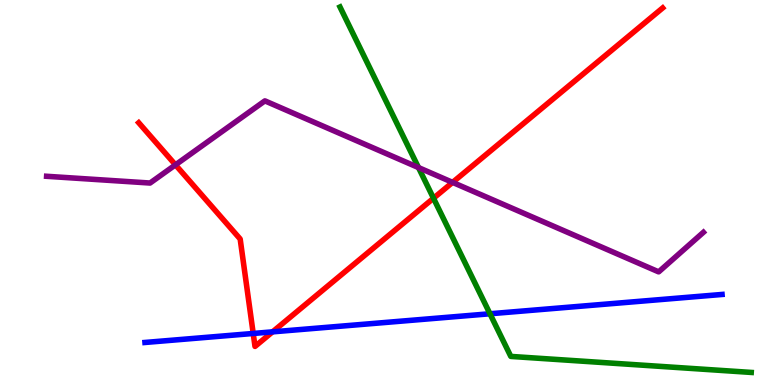[{'lines': ['blue', 'red'], 'intersections': [{'x': 3.27, 'y': 1.34}, {'x': 3.52, 'y': 1.38}]}, {'lines': ['green', 'red'], 'intersections': [{'x': 5.59, 'y': 4.85}]}, {'lines': ['purple', 'red'], 'intersections': [{'x': 2.26, 'y': 5.72}, {'x': 5.84, 'y': 5.26}]}, {'lines': ['blue', 'green'], 'intersections': [{'x': 6.32, 'y': 1.85}]}, {'lines': ['blue', 'purple'], 'intersections': []}, {'lines': ['green', 'purple'], 'intersections': [{'x': 5.4, 'y': 5.65}]}]